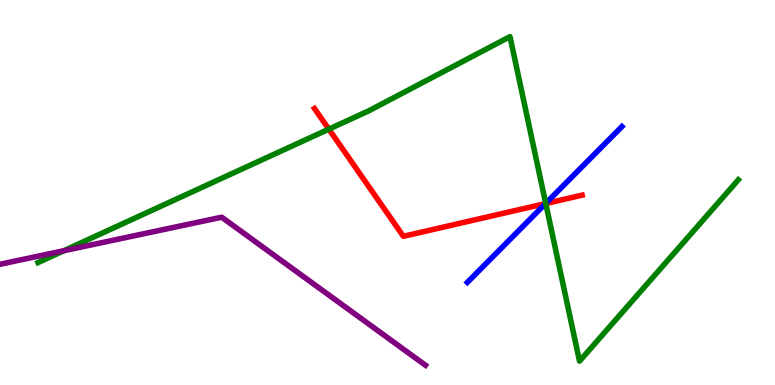[{'lines': ['blue', 'red'], 'intersections': [{'x': 7.04, 'y': 4.71}]}, {'lines': ['green', 'red'], 'intersections': [{'x': 4.24, 'y': 6.65}, {'x': 7.04, 'y': 4.71}]}, {'lines': ['purple', 'red'], 'intersections': []}, {'lines': ['blue', 'green'], 'intersections': [{'x': 7.04, 'y': 4.72}]}, {'lines': ['blue', 'purple'], 'intersections': []}, {'lines': ['green', 'purple'], 'intersections': [{'x': 0.824, 'y': 3.49}]}]